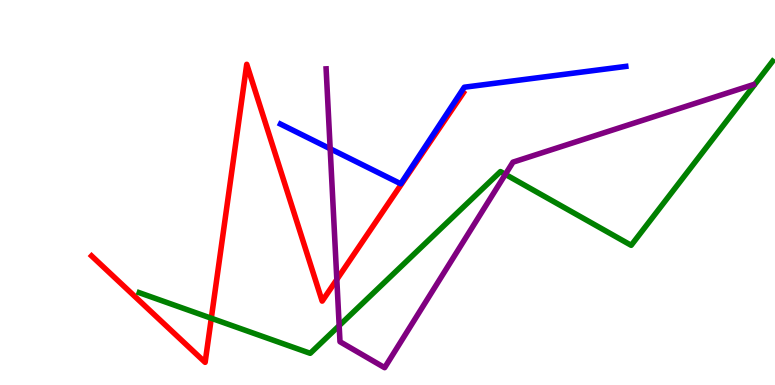[{'lines': ['blue', 'red'], 'intersections': []}, {'lines': ['green', 'red'], 'intersections': [{'x': 2.73, 'y': 1.73}]}, {'lines': ['purple', 'red'], 'intersections': [{'x': 4.35, 'y': 2.74}]}, {'lines': ['blue', 'green'], 'intersections': []}, {'lines': ['blue', 'purple'], 'intersections': [{'x': 4.26, 'y': 6.14}]}, {'lines': ['green', 'purple'], 'intersections': [{'x': 4.38, 'y': 1.54}, {'x': 6.52, 'y': 5.47}]}]